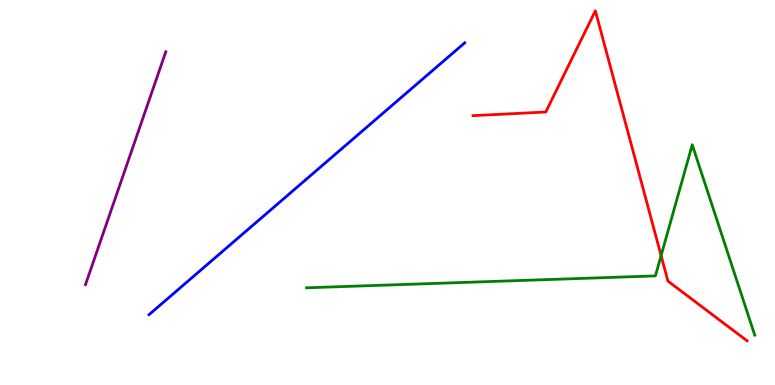[{'lines': ['blue', 'red'], 'intersections': []}, {'lines': ['green', 'red'], 'intersections': [{'x': 8.53, 'y': 3.36}]}, {'lines': ['purple', 'red'], 'intersections': []}, {'lines': ['blue', 'green'], 'intersections': []}, {'lines': ['blue', 'purple'], 'intersections': []}, {'lines': ['green', 'purple'], 'intersections': []}]